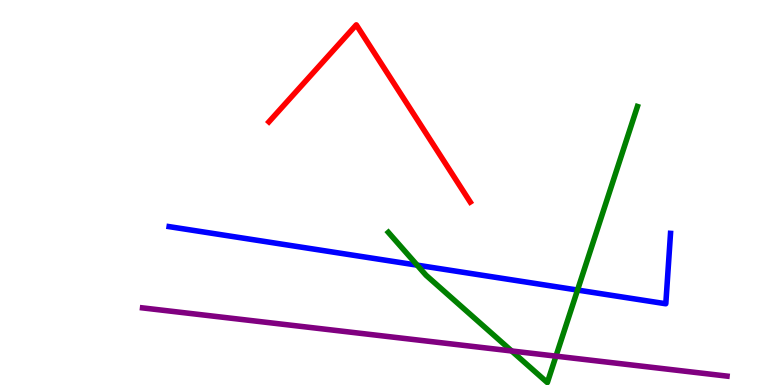[{'lines': ['blue', 'red'], 'intersections': []}, {'lines': ['green', 'red'], 'intersections': []}, {'lines': ['purple', 'red'], 'intersections': []}, {'lines': ['blue', 'green'], 'intersections': [{'x': 5.38, 'y': 3.11}, {'x': 7.45, 'y': 2.47}]}, {'lines': ['blue', 'purple'], 'intersections': []}, {'lines': ['green', 'purple'], 'intersections': [{'x': 6.6, 'y': 0.884}, {'x': 7.17, 'y': 0.749}]}]